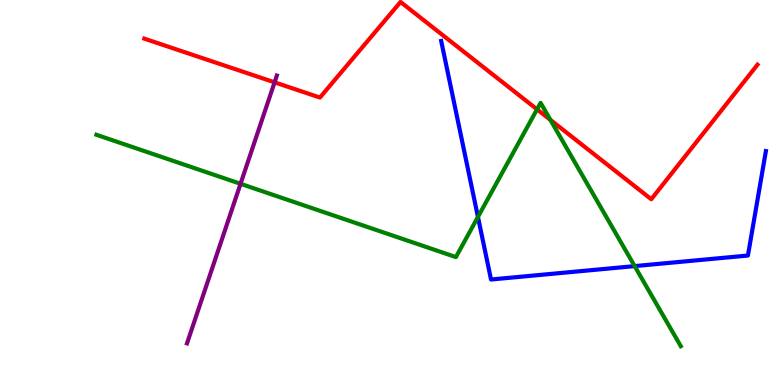[{'lines': ['blue', 'red'], 'intersections': []}, {'lines': ['green', 'red'], 'intersections': [{'x': 6.93, 'y': 7.16}, {'x': 7.1, 'y': 6.89}]}, {'lines': ['purple', 'red'], 'intersections': [{'x': 3.54, 'y': 7.86}]}, {'lines': ['blue', 'green'], 'intersections': [{'x': 6.17, 'y': 4.37}, {'x': 8.19, 'y': 3.09}]}, {'lines': ['blue', 'purple'], 'intersections': []}, {'lines': ['green', 'purple'], 'intersections': [{'x': 3.1, 'y': 5.23}]}]